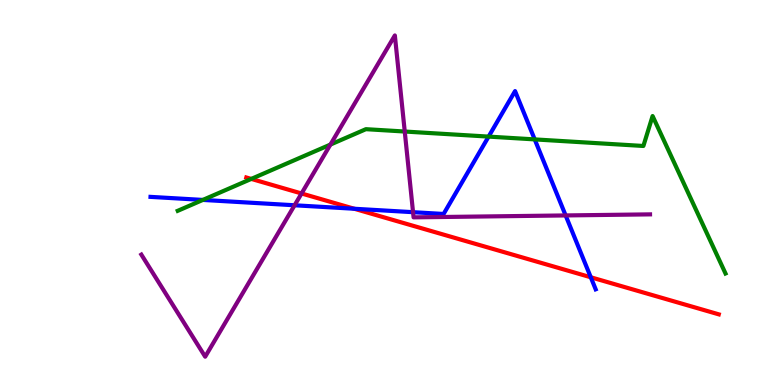[{'lines': ['blue', 'red'], 'intersections': [{'x': 4.57, 'y': 4.58}, {'x': 7.62, 'y': 2.8}]}, {'lines': ['green', 'red'], 'intersections': [{'x': 3.24, 'y': 5.35}]}, {'lines': ['purple', 'red'], 'intersections': [{'x': 3.89, 'y': 4.97}]}, {'lines': ['blue', 'green'], 'intersections': [{'x': 2.62, 'y': 4.81}, {'x': 6.3, 'y': 6.45}, {'x': 6.9, 'y': 6.38}]}, {'lines': ['blue', 'purple'], 'intersections': [{'x': 3.8, 'y': 4.67}, {'x': 5.33, 'y': 4.49}, {'x': 7.3, 'y': 4.4}]}, {'lines': ['green', 'purple'], 'intersections': [{'x': 4.26, 'y': 6.24}, {'x': 5.22, 'y': 6.58}]}]